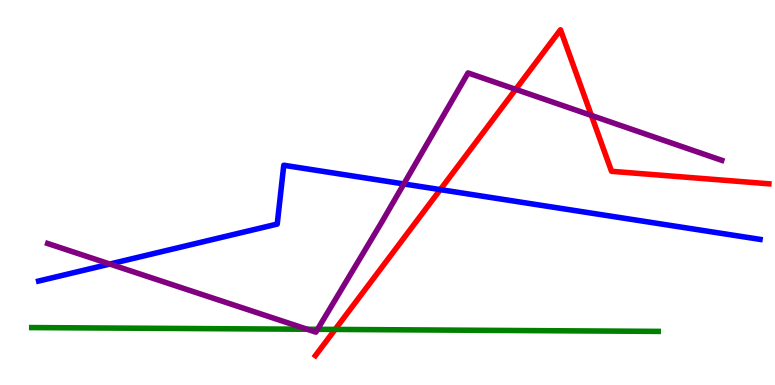[{'lines': ['blue', 'red'], 'intersections': [{'x': 5.68, 'y': 5.07}]}, {'lines': ['green', 'red'], 'intersections': [{'x': 4.32, 'y': 1.44}]}, {'lines': ['purple', 'red'], 'intersections': [{'x': 6.65, 'y': 7.68}, {'x': 7.63, 'y': 7.0}]}, {'lines': ['blue', 'green'], 'intersections': []}, {'lines': ['blue', 'purple'], 'intersections': [{'x': 1.42, 'y': 3.14}, {'x': 5.21, 'y': 5.22}]}, {'lines': ['green', 'purple'], 'intersections': [{'x': 3.96, 'y': 1.45}, {'x': 4.1, 'y': 1.45}]}]